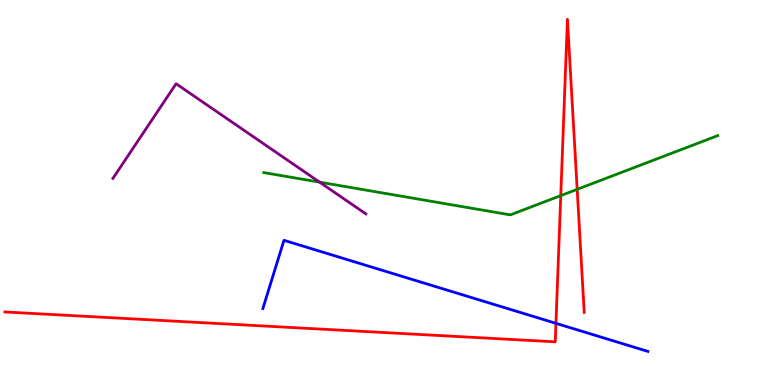[{'lines': ['blue', 'red'], 'intersections': [{'x': 7.17, 'y': 1.6}]}, {'lines': ['green', 'red'], 'intersections': [{'x': 7.24, 'y': 4.92}, {'x': 7.45, 'y': 5.08}]}, {'lines': ['purple', 'red'], 'intersections': []}, {'lines': ['blue', 'green'], 'intersections': []}, {'lines': ['blue', 'purple'], 'intersections': []}, {'lines': ['green', 'purple'], 'intersections': [{'x': 4.12, 'y': 5.27}]}]